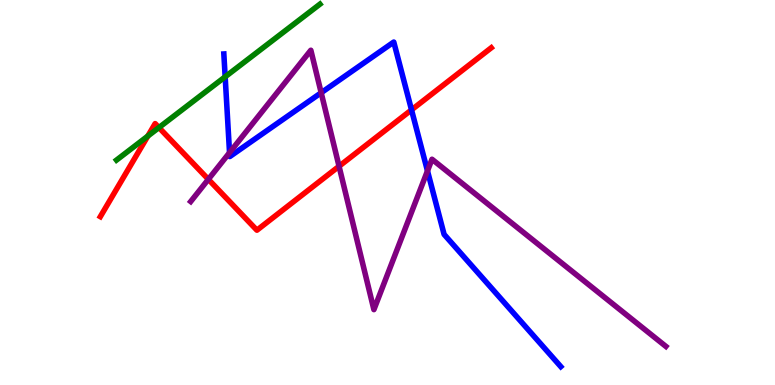[{'lines': ['blue', 'red'], 'intersections': [{'x': 5.31, 'y': 7.15}]}, {'lines': ['green', 'red'], 'intersections': [{'x': 1.91, 'y': 6.46}, {'x': 2.05, 'y': 6.69}]}, {'lines': ['purple', 'red'], 'intersections': [{'x': 2.69, 'y': 5.34}, {'x': 4.37, 'y': 5.68}]}, {'lines': ['blue', 'green'], 'intersections': [{'x': 2.91, 'y': 8.01}]}, {'lines': ['blue', 'purple'], 'intersections': [{'x': 2.96, 'y': 6.04}, {'x': 4.14, 'y': 7.59}, {'x': 5.52, 'y': 5.56}]}, {'lines': ['green', 'purple'], 'intersections': []}]